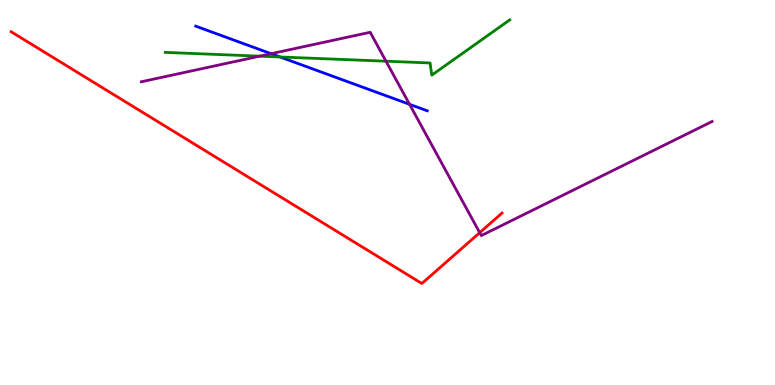[{'lines': ['blue', 'red'], 'intersections': []}, {'lines': ['green', 'red'], 'intersections': []}, {'lines': ['purple', 'red'], 'intersections': [{'x': 6.19, 'y': 3.96}]}, {'lines': ['blue', 'green'], 'intersections': [{'x': 3.61, 'y': 8.52}]}, {'lines': ['blue', 'purple'], 'intersections': [{'x': 3.5, 'y': 8.61}, {'x': 5.28, 'y': 7.29}]}, {'lines': ['green', 'purple'], 'intersections': [{'x': 3.35, 'y': 8.54}, {'x': 4.98, 'y': 8.41}]}]